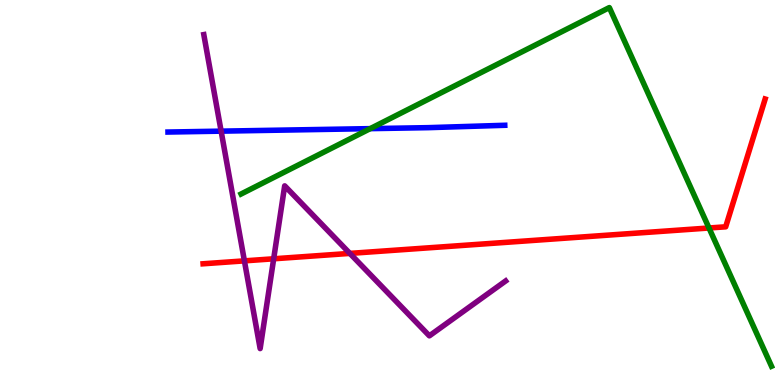[{'lines': ['blue', 'red'], 'intersections': []}, {'lines': ['green', 'red'], 'intersections': [{'x': 9.15, 'y': 4.08}]}, {'lines': ['purple', 'red'], 'intersections': [{'x': 3.15, 'y': 3.22}, {'x': 3.53, 'y': 3.28}, {'x': 4.51, 'y': 3.42}]}, {'lines': ['blue', 'green'], 'intersections': [{'x': 4.78, 'y': 6.66}]}, {'lines': ['blue', 'purple'], 'intersections': [{'x': 2.85, 'y': 6.59}]}, {'lines': ['green', 'purple'], 'intersections': []}]